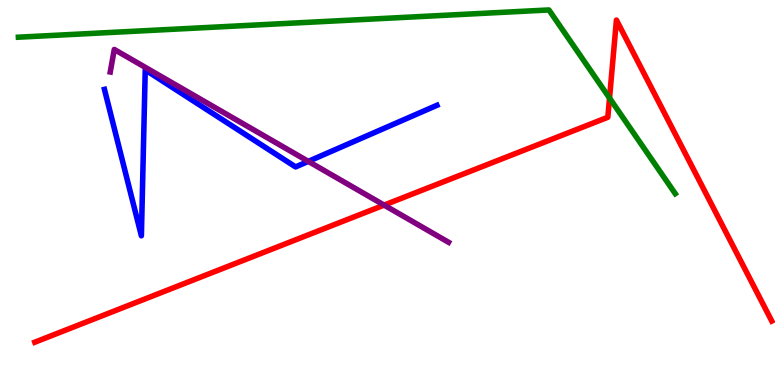[{'lines': ['blue', 'red'], 'intersections': []}, {'lines': ['green', 'red'], 'intersections': [{'x': 7.86, 'y': 7.45}]}, {'lines': ['purple', 'red'], 'intersections': [{'x': 4.96, 'y': 4.67}]}, {'lines': ['blue', 'green'], 'intersections': []}, {'lines': ['blue', 'purple'], 'intersections': [{'x': 3.98, 'y': 5.81}]}, {'lines': ['green', 'purple'], 'intersections': []}]